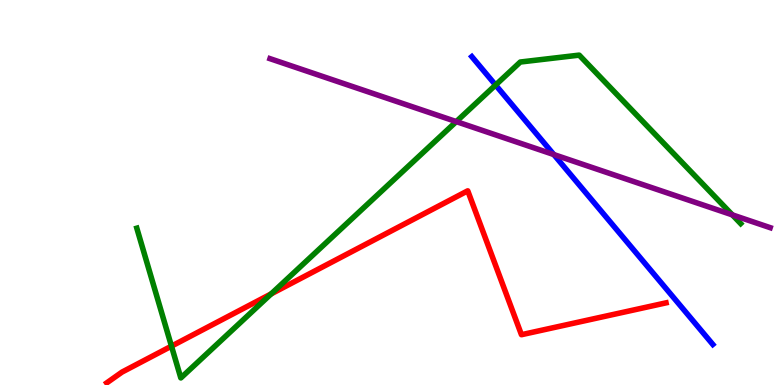[{'lines': ['blue', 'red'], 'intersections': []}, {'lines': ['green', 'red'], 'intersections': [{'x': 2.21, 'y': 1.01}, {'x': 3.5, 'y': 2.37}]}, {'lines': ['purple', 'red'], 'intersections': []}, {'lines': ['blue', 'green'], 'intersections': [{'x': 6.39, 'y': 7.79}]}, {'lines': ['blue', 'purple'], 'intersections': [{'x': 7.15, 'y': 5.99}]}, {'lines': ['green', 'purple'], 'intersections': [{'x': 5.89, 'y': 6.84}, {'x': 9.45, 'y': 4.42}]}]